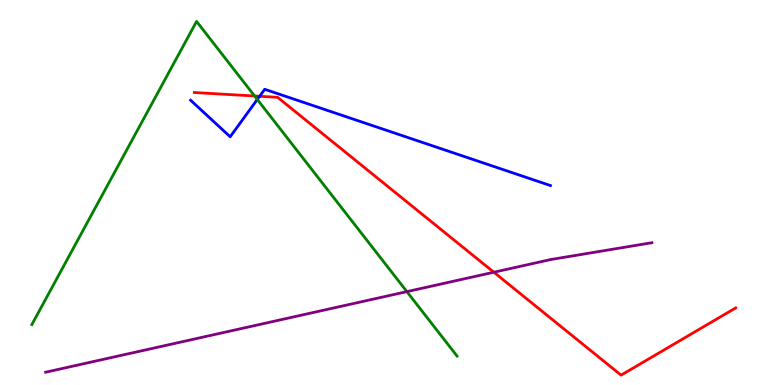[{'lines': ['blue', 'red'], 'intersections': [{'x': 3.35, 'y': 7.5}]}, {'lines': ['green', 'red'], 'intersections': [{'x': 3.29, 'y': 7.51}]}, {'lines': ['purple', 'red'], 'intersections': [{'x': 6.37, 'y': 2.93}]}, {'lines': ['blue', 'green'], 'intersections': [{'x': 3.32, 'y': 7.42}]}, {'lines': ['blue', 'purple'], 'intersections': []}, {'lines': ['green', 'purple'], 'intersections': [{'x': 5.25, 'y': 2.43}]}]